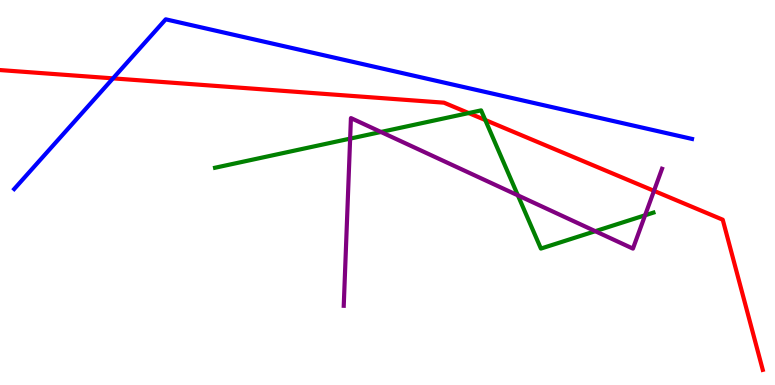[{'lines': ['blue', 'red'], 'intersections': [{'x': 1.46, 'y': 7.96}]}, {'lines': ['green', 'red'], 'intersections': [{'x': 6.05, 'y': 7.06}, {'x': 6.26, 'y': 6.88}]}, {'lines': ['purple', 'red'], 'intersections': [{'x': 8.44, 'y': 5.04}]}, {'lines': ['blue', 'green'], 'intersections': []}, {'lines': ['blue', 'purple'], 'intersections': []}, {'lines': ['green', 'purple'], 'intersections': [{'x': 4.52, 'y': 6.4}, {'x': 4.92, 'y': 6.57}, {'x': 6.68, 'y': 4.93}, {'x': 7.68, 'y': 4.0}, {'x': 8.32, 'y': 4.41}]}]